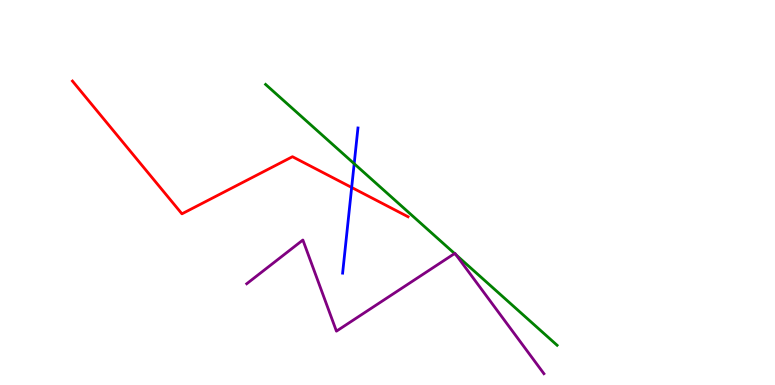[{'lines': ['blue', 'red'], 'intersections': [{'x': 4.54, 'y': 5.13}]}, {'lines': ['green', 'red'], 'intersections': []}, {'lines': ['purple', 'red'], 'intersections': []}, {'lines': ['blue', 'green'], 'intersections': [{'x': 4.57, 'y': 5.75}]}, {'lines': ['blue', 'purple'], 'intersections': []}, {'lines': ['green', 'purple'], 'intersections': [{'x': 5.87, 'y': 3.41}, {'x': 5.88, 'y': 3.38}]}]